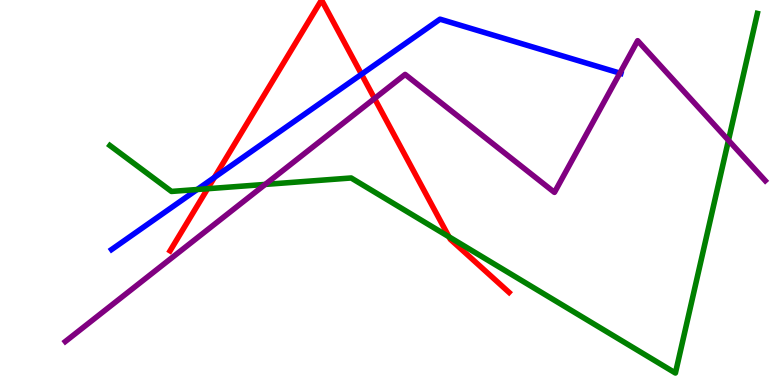[{'lines': ['blue', 'red'], 'intersections': [{'x': 2.77, 'y': 5.39}, {'x': 4.66, 'y': 8.07}]}, {'lines': ['green', 'red'], 'intersections': [{'x': 2.68, 'y': 5.1}, {'x': 5.79, 'y': 3.85}]}, {'lines': ['purple', 'red'], 'intersections': [{'x': 4.83, 'y': 7.44}]}, {'lines': ['blue', 'green'], 'intersections': [{'x': 2.54, 'y': 5.08}]}, {'lines': ['blue', 'purple'], 'intersections': [{'x': 8.0, 'y': 8.1}]}, {'lines': ['green', 'purple'], 'intersections': [{'x': 3.42, 'y': 5.21}, {'x': 9.4, 'y': 6.36}]}]